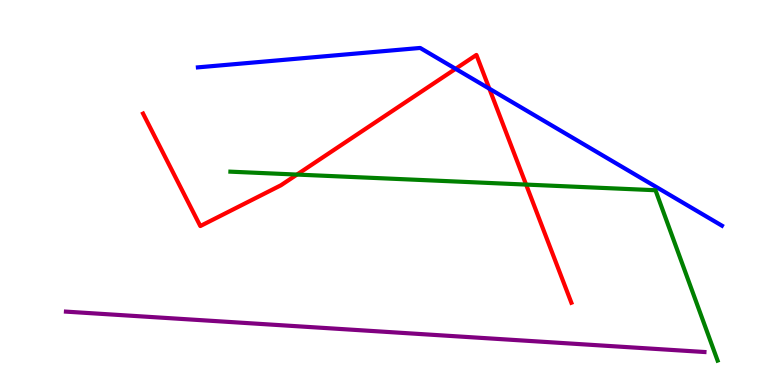[{'lines': ['blue', 'red'], 'intersections': [{'x': 5.88, 'y': 8.21}, {'x': 6.31, 'y': 7.7}]}, {'lines': ['green', 'red'], 'intersections': [{'x': 3.83, 'y': 5.47}, {'x': 6.79, 'y': 5.21}]}, {'lines': ['purple', 'red'], 'intersections': []}, {'lines': ['blue', 'green'], 'intersections': []}, {'lines': ['blue', 'purple'], 'intersections': []}, {'lines': ['green', 'purple'], 'intersections': []}]